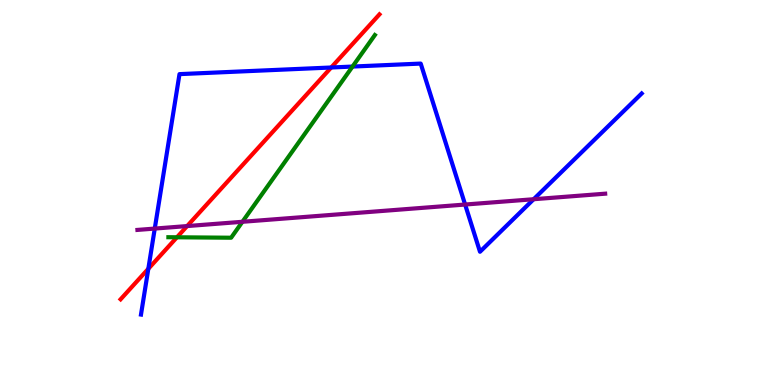[{'lines': ['blue', 'red'], 'intersections': [{'x': 1.91, 'y': 3.02}, {'x': 4.27, 'y': 8.25}]}, {'lines': ['green', 'red'], 'intersections': [{'x': 2.28, 'y': 3.84}]}, {'lines': ['purple', 'red'], 'intersections': [{'x': 2.41, 'y': 4.13}]}, {'lines': ['blue', 'green'], 'intersections': [{'x': 4.55, 'y': 8.27}]}, {'lines': ['blue', 'purple'], 'intersections': [{'x': 2.0, 'y': 4.06}, {'x': 6.0, 'y': 4.69}, {'x': 6.89, 'y': 4.83}]}, {'lines': ['green', 'purple'], 'intersections': [{'x': 3.13, 'y': 4.24}]}]